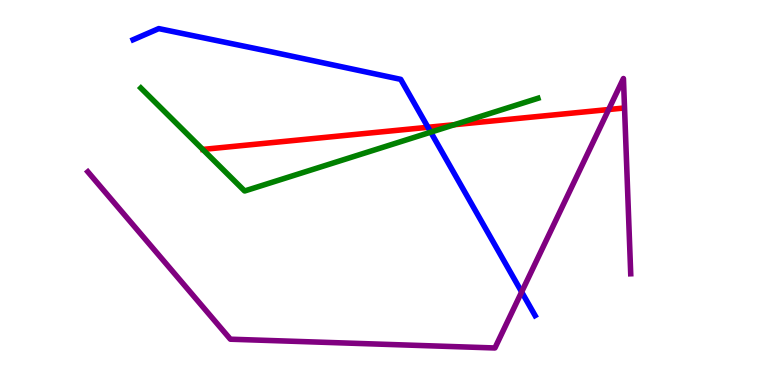[{'lines': ['blue', 'red'], 'intersections': [{'x': 5.52, 'y': 6.69}]}, {'lines': ['green', 'red'], 'intersections': [{'x': 5.86, 'y': 6.76}]}, {'lines': ['purple', 'red'], 'intersections': [{'x': 7.85, 'y': 7.16}]}, {'lines': ['blue', 'green'], 'intersections': [{'x': 5.56, 'y': 6.57}]}, {'lines': ['blue', 'purple'], 'intersections': [{'x': 6.73, 'y': 2.42}]}, {'lines': ['green', 'purple'], 'intersections': []}]